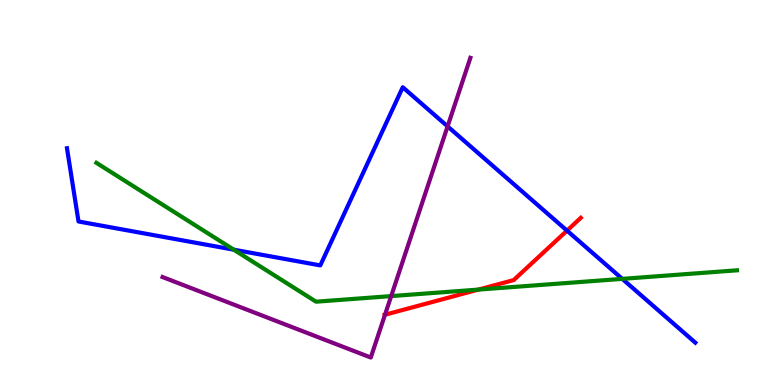[{'lines': ['blue', 'red'], 'intersections': [{'x': 7.32, 'y': 4.01}]}, {'lines': ['green', 'red'], 'intersections': [{'x': 6.17, 'y': 2.48}]}, {'lines': ['purple', 'red'], 'intersections': [{'x': 4.97, 'y': 1.83}]}, {'lines': ['blue', 'green'], 'intersections': [{'x': 3.02, 'y': 3.51}, {'x': 8.03, 'y': 2.76}]}, {'lines': ['blue', 'purple'], 'intersections': [{'x': 5.78, 'y': 6.72}]}, {'lines': ['green', 'purple'], 'intersections': [{'x': 5.05, 'y': 2.31}]}]